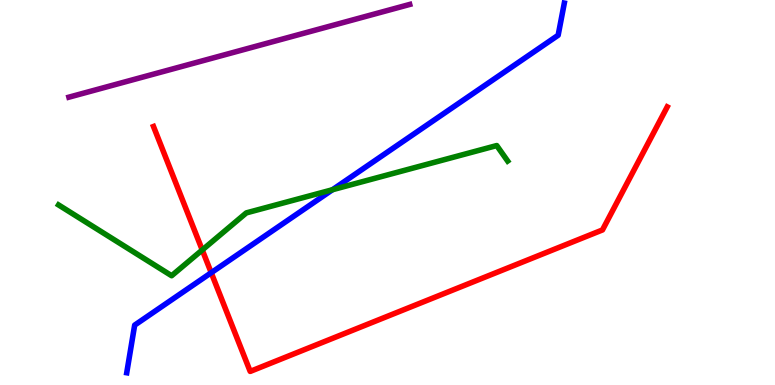[{'lines': ['blue', 'red'], 'intersections': [{'x': 2.73, 'y': 2.92}]}, {'lines': ['green', 'red'], 'intersections': [{'x': 2.61, 'y': 3.51}]}, {'lines': ['purple', 'red'], 'intersections': []}, {'lines': ['blue', 'green'], 'intersections': [{'x': 4.29, 'y': 5.07}]}, {'lines': ['blue', 'purple'], 'intersections': []}, {'lines': ['green', 'purple'], 'intersections': []}]